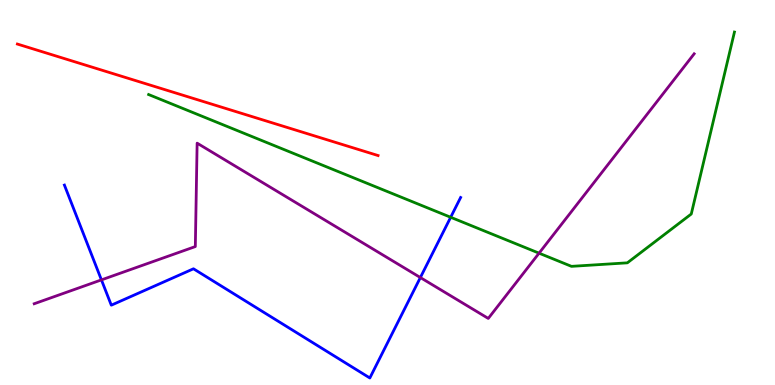[{'lines': ['blue', 'red'], 'intersections': []}, {'lines': ['green', 'red'], 'intersections': []}, {'lines': ['purple', 'red'], 'intersections': []}, {'lines': ['blue', 'green'], 'intersections': [{'x': 5.82, 'y': 4.36}]}, {'lines': ['blue', 'purple'], 'intersections': [{'x': 1.31, 'y': 2.73}, {'x': 5.42, 'y': 2.79}]}, {'lines': ['green', 'purple'], 'intersections': [{'x': 6.96, 'y': 3.42}]}]